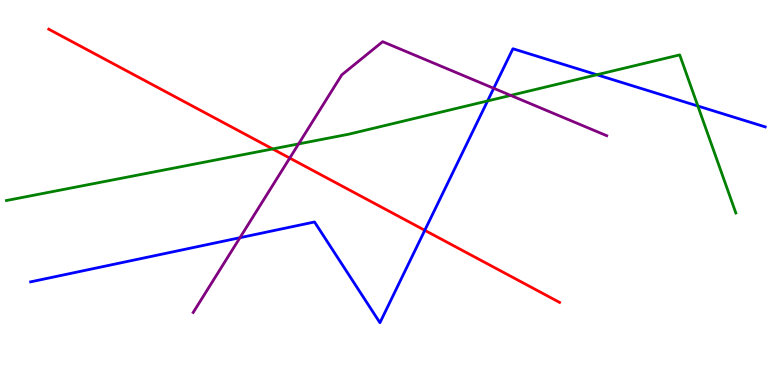[{'lines': ['blue', 'red'], 'intersections': [{'x': 5.48, 'y': 4.02}]}, {'lines': ['green', 'red'], 'intersections': [{'x': 3.52, 'y': 6.13}]}, {'lines': ['purple', 'red'], 'intersections': [{'x': 3.74, 'y': 5.89}]}, {'lines': ['blue', 'green'], 'intersections': [{'x': 6.29, 'y': 7.38}, {'x': 7.7, 'y': 8.06}, {'x': 9.0, 'y': 7.25}]}, {'lines': ['blue', 'purple'], 'intersections': [{'x': 3.1, 'y': 3.83}, {'x': 6.37, 'y': 7.71}]}, {'lines': ['green', 'purple'], 'intersections': [{'x': 3.85, 'y': 6.26}, {'x': 6.59, 'y': 7.52}]}]